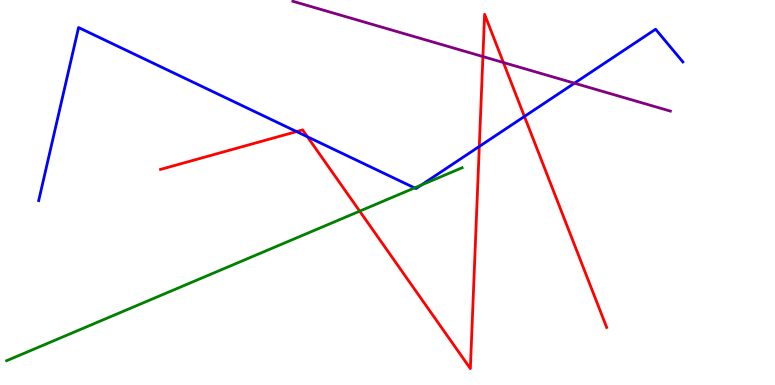[{'lines': ['blue', 'red'], 'intersections': [{'x': 3.83, 'y': 6.58}, {'x': 3.97, 'y': 6.45}, {'x': 6.18, 'y': 6.2}, {'x': 6.77, 'y': 6.98}]}, {'lines': ['green', 'red'], 'intersections': [{'x': 4.64, 'y': 4.52}]}, {'lines': ['purple', 'red'], 'intersections': [{'x': 6.23, 'y': 8.53}, {'x': 6.5, 'y': 8.38}]}, {'lines': ['blue', 'green'], 'intersections': [{'x': 5.35, 'y': 5.12}, {'x': 5.44, 'y': 5.19}]}, {'lines': ['blue', 'purple'], 'intersections': [{'x': 7.41, 'y': 7.84}]}, {'lines': ['green', 'purple'], 'intersections': []}]